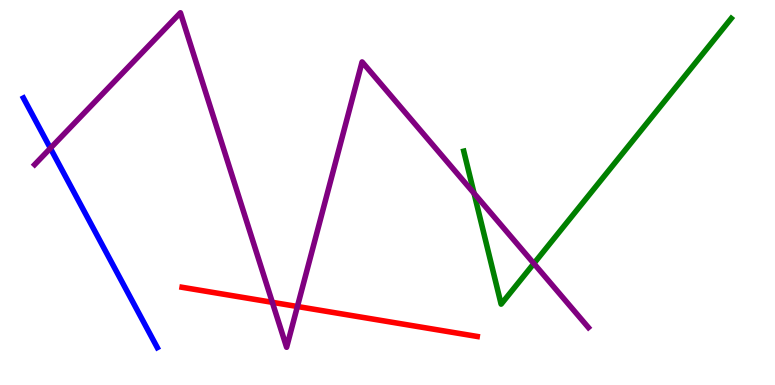[{'lines': ['blue', 'red'], 'intersections': []}, {'lines': ['green', 'red'], 'intersections': []}, {'lines': ['purple', 'red'], 'intersections': [{'x': 3.51, 'y': 2.15}, {'x': 3.84, 'y': 2.04}]}, {'lines': ['blue', 'green'], 'intersections': []}, {'lines': ['blue', 'purple'], 'intersections': [{'x': 0.65, 'y': 6.15}]}, {'lines': ['green', 'purple'], 'intersections': [{'x': 6.12, 'y': 4.98}, {'x': 6.89, 'y': 3.16}]}]